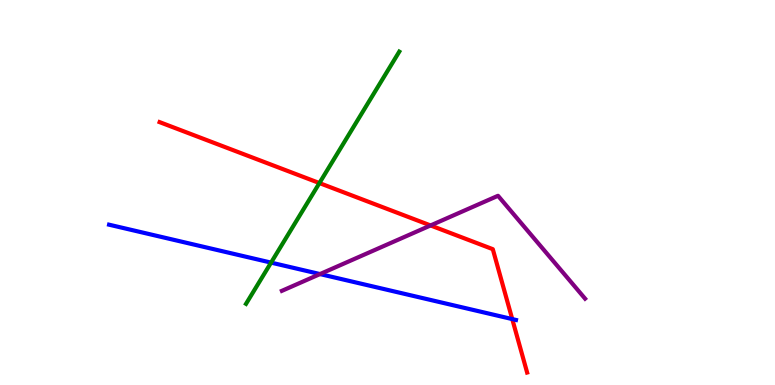[{'lines': ['blue', 'red'], 'intersections': [{'x': 6.61, 'y': 1.71}]}, {'lines': ['green', 'red'], 'intersections': [{'x': 4.12, 'y': 5.25}]}, {'lines': ['purple', 'red'], 'intersections': [{'x': 5.56, 'y': 4.14}]}, {'lines': ['blue', 'green'], 'intersections': [{'x': 3.5, 'y': 3.18}]}, {'lines': ['blue', 'purple'], 'intersections': [{'x': 4.13, 'y': 2.88}]}, {'lines': ['green', 'purple'], 'intersections': []}]